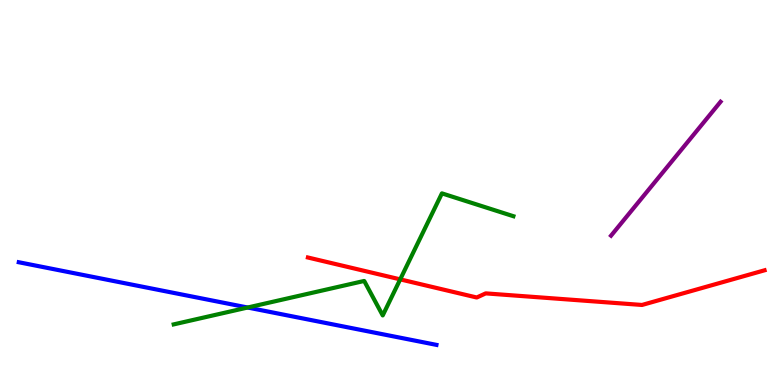[{'lines': ['blue', 'red'], 'intersections': []}, {'lines': ['green', 'red'], 'intersections': [{'x': 5.16, 'y': 2.74}]}, {'lines': ['purple', 'red'], 'intersections': []}, {'lines': ['blue', 'green'], 'intersections': [{'x': 3.2, 'y': 2.01}]}, {'lines': ['blue', 'purple'], 'intersections': []}, {'lines': ['green', 'purple'], 'intersections': []}]